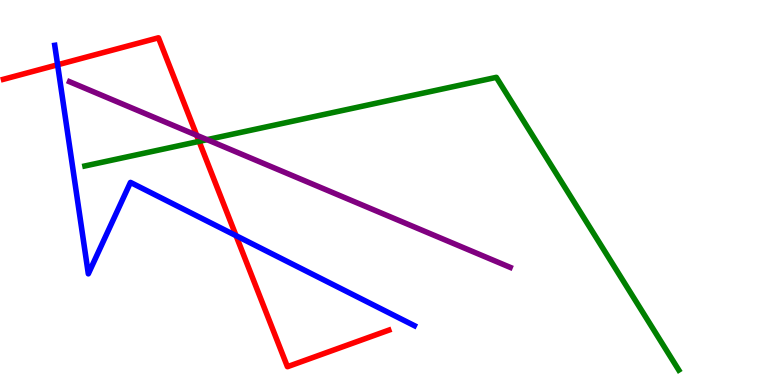[{'lines': ['blue', 'red'], 'intersections': [{'x': 0.743, 'y': 8.32}, {'x': 3.05, 'y': 3.88}]}, {'lines': ['green', 'red'], 'intersections': [{'x': 2.57, 'y': 6.33}]}, {'lines': ['purple', 'red'], 'intersections': [{'x': 2.54, 'y': 6.49}]}, {'lines': ['blue', 'green'], 'intersections': []}, {'lines': ['blue', 'purple'], 'intersections': []}, {'lines': ['green', 'purple'], 'intersections': [{'x': 2.67, 'y': 6.37}]}]